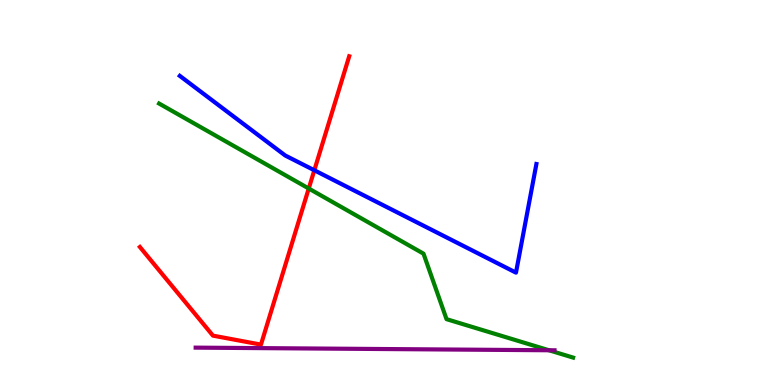[{'lines': ['blue', 'red'], 'intersections': [{'x': 4.06, 'y': 5.58}]}, {'lines': ['green', 'red'], 'intersections': [{'x': 3.98, 'y': 5.1}]}, {'lines': ['purple', 'red'], 'intersections': []}, {'lines': ['blue', 'green'], 'intersections': []}, {'lines': ['blue', 'purple'], 'intersections': []}, {'lines': ['green', 'purple'], 'intersections': [{'x': 7.08, 'y': 0.902}]}]